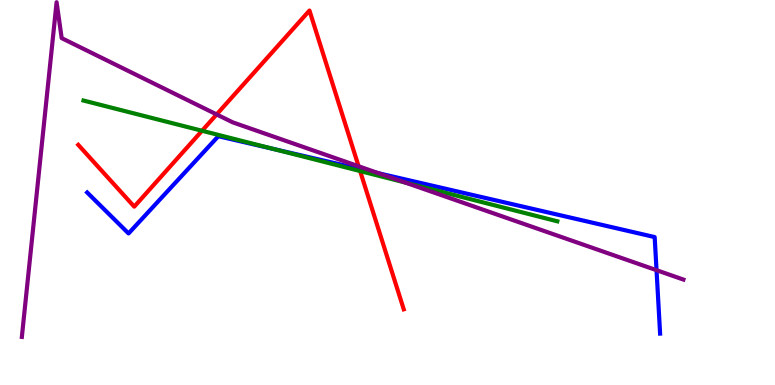[{'lines': ['blue', 'red'], 'intersections': [{'x': 4.64, 'y': 5.61}]}, {'lines': ['green', 'red'], 'intersections': [{'x': 2.61, 'y': 6.6}, {'x': 4.65, 'y': 5.56}]}, {'lines': ['purple', 'red'], 'intersections': [{'x': 2.8, 'y': 7.03}, {'x': 4.63, 'y': 5.68}]}, {'lines': ['blue', 'green'], 'intersections': [{'x': 3.53, 'y': 6.13}]}, {'lines': ['blue', 'purple'], 'intersections': [{'x': 4.89, 'y': 5.5}, {'x': 8.47, 'y': 2.98}]}, {'lines': ['green', 'purple'], 'intersections': [{'x': 5.23, 'y': 5.26}]}]